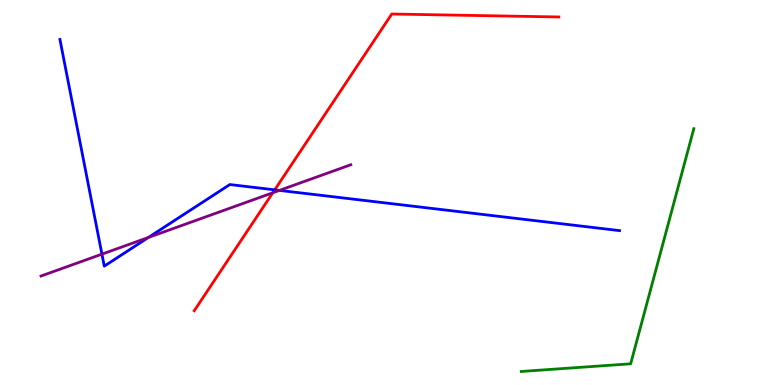[{'lines': ['blue', 'red'], 'intersections': [{'x': 3.54, 'y': 5.07}]}, {'lines': ['green', 'red'], 'intersections': []}, {'lines': ['purple', 'red'], 'intersections': [{'x': 3.52, 'y': 4.99}]}, {'lines': ['blue', 'green'], 'intersections': []}, {'lines': ['blue', 'purple'], 'intersections': [{'x': 1.32, 'y': 3.4}, {'x': 1.92, 'y': 3.83}, {'x': 3.61, 'y': 5.05}]}, {'lines': ['green', 'purple'], 'intersections': []}]